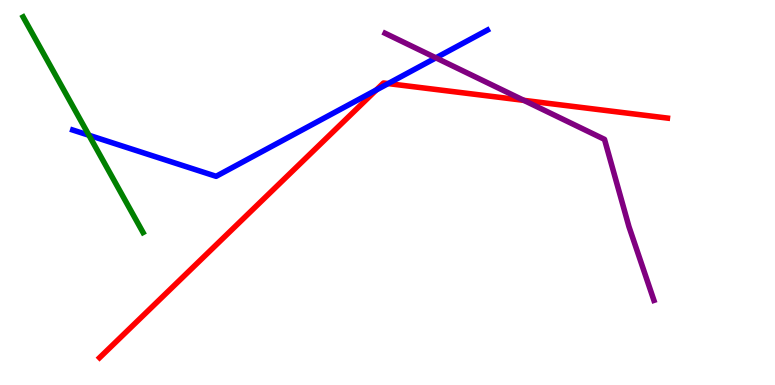[{'lines': ['blue', 'red'], 'intersections': [{'x': 4.86, 'y': 7.66}, {'x': 5.01, 'y': 7.83}]}, {'lines': ['green', 'red'], 'intersections': []}, {'lines': ['purple', 'red'], 'intersections': [{'x': 6.76, 'y': 7.39}]}, {'lines': ['blue', 'green'], 'intersections': [{'x': 1.15, 'y': 6.49}]}, {'lines': ['blue', 'purple'], 'intersections': [{'x': 5.62, 'y': 8.5}]}, {'lines': ['green', 'purple'], 'intersections': []}]